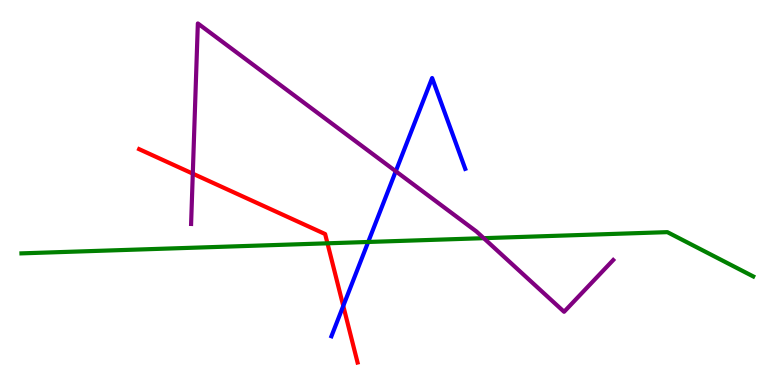[{'lines': ['blue', 'red'], 'intersections': [{'x': 4.43, 'y': 2.05}]}, {'lines': ['green', 'red'], 'intersections': [{'x': 4.23, 'y': 3.68}]}, {'lines': ['purple', 'red'], 'intersections': [{'x': 2.49, 'y': 5.49}]}, {'lines': ['blue', 'green'], 'intersections': [{'x': 4.75, 'y': 3.72}]}, {'lines': ['blue', 'purple'], 'intersections': [{'x': 5.11, 'y': 5.55}]}, {'lines': ['green', 'purple'], 'intersections': [{'x': 6.24, 'y': 3.81}]}]